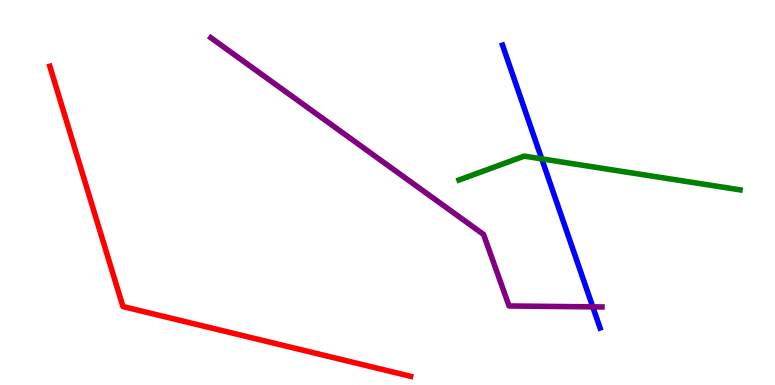[{'lines': ['blue', 'red'], 'intersections': []}, {'lines': ['green', 'red'], 'intersections': []}, {'lines': ['purple', 'red'], 'intersections': []}, {'lines': ['blue', 'green'], 'intersections': [{'x': 6.99, 'y': 5.87}]}, {'lines': ['blue', 'purple'], 'intersections': [{'x': 7.65, 'y': 2.03}]}, {'lines': ['green', 'purple'], 'intersections': []}]